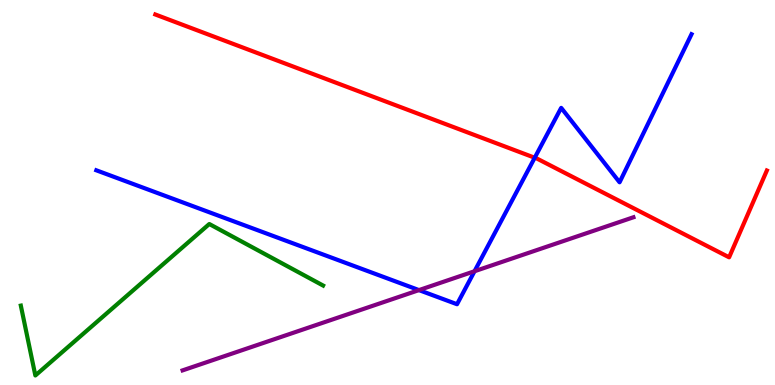[{'lines': ['blue', 'red'], 'intersections': [{'x': 6.9, 'y': 5.9}]}, {'lines': ['green', 'red'], 'intersections': []}, {'lines': ['purple', 'red'], 'intersections': []}, {'lines': ['blue', 'green'], 'intersections': []}, {'lines': ['blue', 'purple'], 'intersections': [{'x': 5.41, 'y': 2.46}, {'x': 6.12, 'y': 2.95}]}, {'lines': ['green', 'purple'], 'intersections': []}]